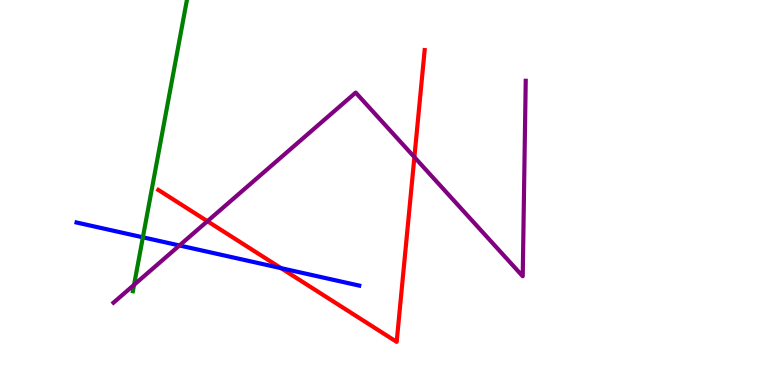[{'lines': ['blue', 'red'], 'intersections': [{'x': 3.63, 'y': 3.04}]}, {'lines': ['green', 'red'], 'intersections': []}, {'lines': ['purple', 'red'], 'intersections': [{'x': 2.68, 'y': 4.25}, {'x': 5.35, 'y': 5.92}]}, {'lines': ['blue', 'green'], 'intersections': [{'x': 1.84, 'y': 3.84}]}, {'lines': ['blue', 'purple'], 'intersections': [{'x': 2.32, 'y': 3.62}]}, {'lines': ['green', 'purple'], 'intersections': [{'x': 1.73, 'y': 2.6}]}]